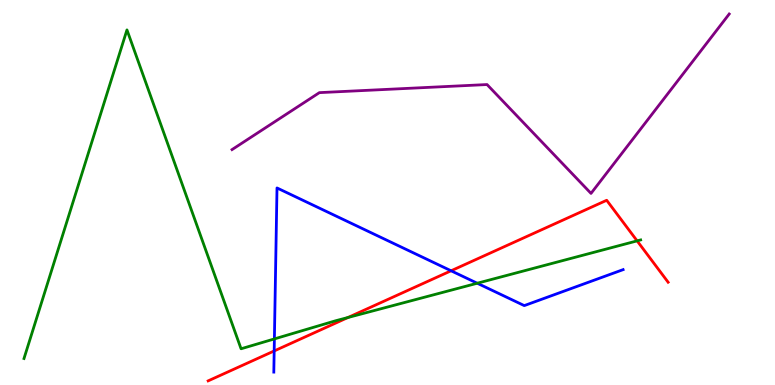[{'lines': ['blue', 'red'], 'intersections': [{'x': 3.54, 'y': 0.884}, {'x': 5.82, 'y': 2.97}]}, {'lines': ['green', 'red'], 'intersections': [{'x': 4.49, 'y': 1.75}, {'x': 8.22, 'y': 3.74}]}, {'lines': ['purple', 'red'], 'intersections': []}, {'lines': ['blue', 'green'], 'intersections': [{'x': 3.54, 'y': 1.2}, {'x': 6.16, 'y': 2.64}]}, {'lines': ['blue', 'purple'], 'intersections': []}, {'lines': ['green', 'purple'], 'intersections': []}]